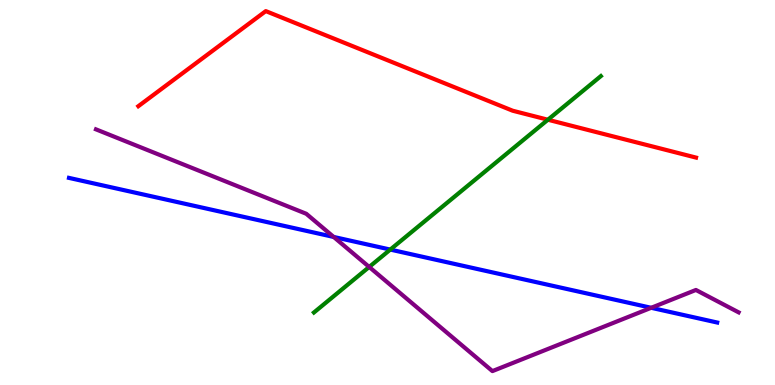[{'lines': ['blue', 'red'], 'intersections': []}, {'lines': ['green', 'red'], 'intersections': [{'x': 7.07, 'y': 6.89}]}, {'lines': ['purple', 'red'], 'intersections': []}, {'lines': ['blue', 'green'], 'intersections': [{'x': 5.04, 'y': 3.52}]}, {'lines': ['blue', 'purple'], 'intersections': [{'x': 4.31, 'y': 3.85}, {'x': 8.4, 'y': 2.01}]}, {'lines': ['green', 'purple'], 'intersections': [{'x': 4.76, 'y': 3.07}]}]